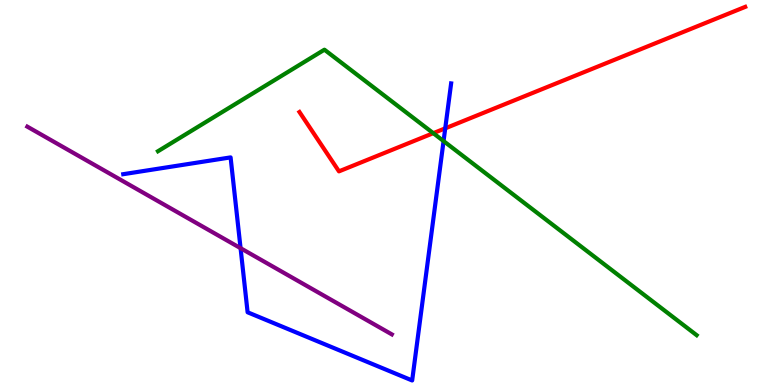[{'lines': ['blue', 'red'], 'intersections': [{'x': 5.75, 'y': 6.67}]}, {'lines': ['green', 'red'], 'intersections': [{'x': 5.59, 'y': 6.54}]}, {'lines': ['purple', 'red'], 'intersections': []}, {'lines': ['blue', 'green'], 'intersections': [{'x': 5.72, 'y': 6.34}]}, {'lines': ['blue', 'purple'], 'intersections': [{'x': 3.1, 'y': 3.55}]}, {'lines': ['green', 'purple'], 'intersections': []}]